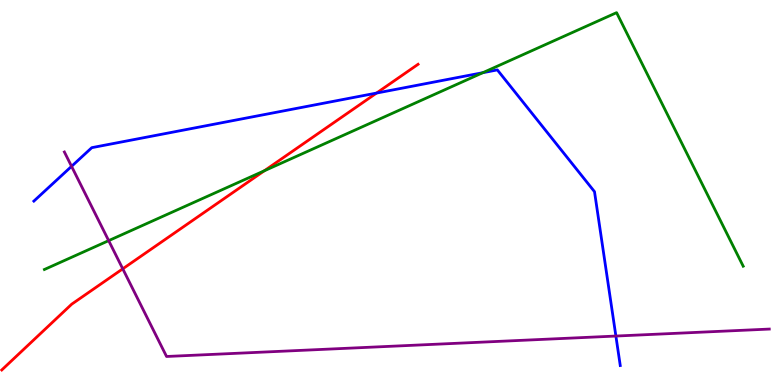[{'lines': ['blue', 'red'], 'intersections': [{'x': 4.86, 'y': 7.58}]}, {'lines': ['green', 'red'], 'intersections': [{'x': 3.41, 'y': 5.56}]}, {'lines': ['purple', 'red'], 'intersections': [{'x': 1.58, 'y': 3.02}]}, {'lines': ['blue', 'green'], 'intersections': [{'x': 6.23, 'y': 8.11}]}, {'lines': ['blue', 'purple'], 'intersections': [{'x': 0.923, 'y': 5.68}, {'x': 7.95, 'y': 1.27}]}, {'lines': ['green', 'purple'], 'intersections': [{'x': 1.4, 'y': 3.75}]}]